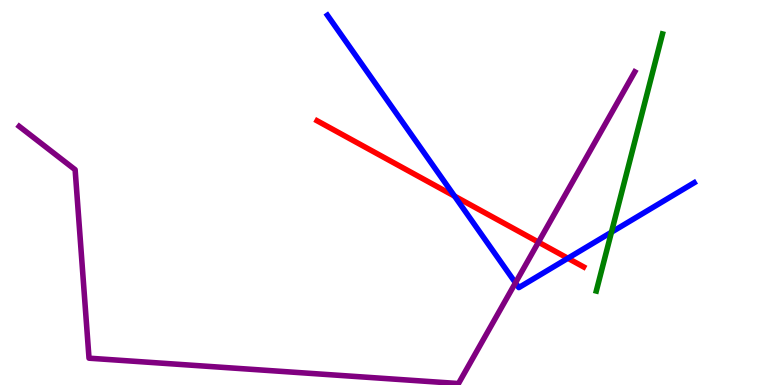[{'lines': ['blue', 'red'], 'intersections': [{'x': 5.87, 'y': 4.91}, {'x': 7.33, 'y': 3.29}]}, {'lines': ['green', 'red'], 'intersections': []}, {'lines': ['purple', 'red'], 'intersections': [{'x': 6.95, 'y': 3.71}]}, {'lines': ['blue', 'green'], 'intersections': [{'x': 7.89, 'y': 3.97}]}, {'lines': ['blue', 'purple'], 'intersections': [{'x': 6.65, 'y': 2.65}]}, {'lines': ['green', 'purple'], 'intersections': []}]